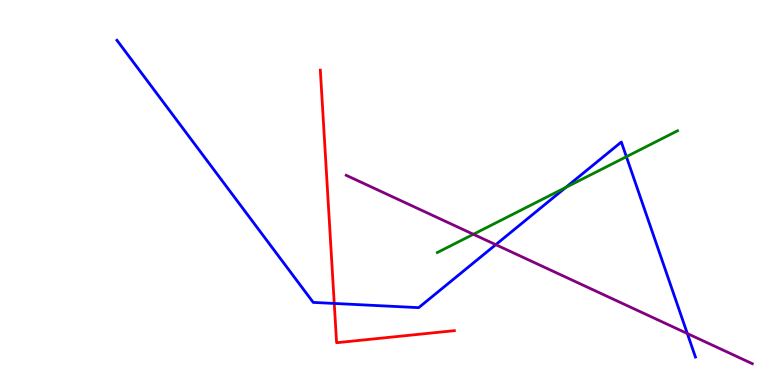[{'lines': ['blue', 'red'], 'intersections': [{'x': 4.31, 'y': 2.12}]}, {'lines': ['green', 'red'], 'intersections': []}, {'lines': ['purple', 'red'], 'intersections': []}, {'lines': ['blue', 'green'], 'intersections': [{'x': 7.3, 'y': 5.13}, {'x': 8.08, 'y': 5.93}]}, {'lines': ['blue', 'purple'], 'intersections': [{'x': 6.4, 'y': 3.64}, {'x': 8.87, 'y': 1.34}]}, {'lines': ['green', 'purple'], 'intersections': [{'x': 6.11, 'y': 3.91}]}]